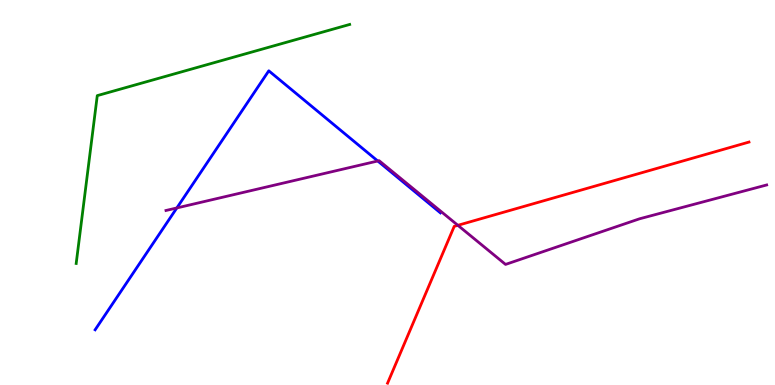[{'lines': ['blue', 'red'], 'intersections': []}, {'lines': ['green', 'red'], 'intersections': []}, {'lines': ['purple', 'red'], 'intersections': [{'x': 5.91, 'y': 4.15}]}, {'lines': ['blue', 'green'], 'intersections': []}, {'lines': ['blue', 'purple'], 'intersections': [{'x': 2.28, 'y': 4.6}, {'x': 4.87, 'y': 5.82}]}, {'lines': ['green', 'purple'], 'intersections': []}]